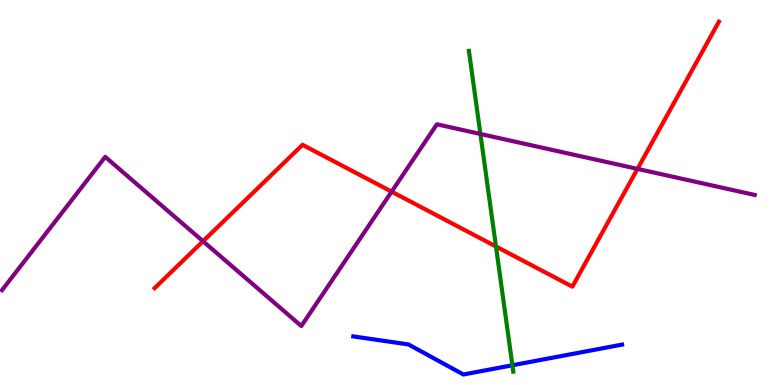[{'lines': ['blue', 'red'], 'intersections': []}, {'lines': ['green', 'red'], 'intersections': [{'x': 6.4, 'y': 3.6}]}, {'lines': ['purple', 'red'], 'intersections': [{'x': 2.62, 'y': 3.73}, {'x': 5.05, 'y': 5.02}, {'x': 8.23, 'y': 5.61}]}, {'lines': ['blue', 'green'], 'intersections': [{'x': 6.61, 'y': 0.513}]}, {'lines': ['blue', 'purple'], 'intersections': []}, {'lines': ['green', 'purple'], 'intersections': [{'x': 6.2, 'y': 6.52}]}]